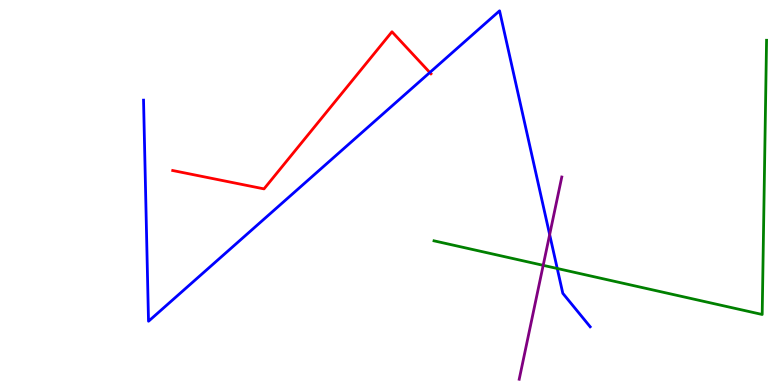[{'lines': ['blue', 'red'], 'intersections': [{'x': 5.55, 'y': 8.12}]}, {'lines': ['green', 'red'], 'intersections': []}, {'lines': ['purple', 'red'], 'intersections': []}, {'lines': ['blue', 'green'], 'intersections': [{'x': 7.19, 'y': 3.03}]}, {'lines': ['blue', 'purple'], 'intersections': [{'x': 7.09, 'y': 3.91}]}, {'lines': ['green', 'purple'], 'intersections': [{'x': 7.01, 'y': 3.11}]}]